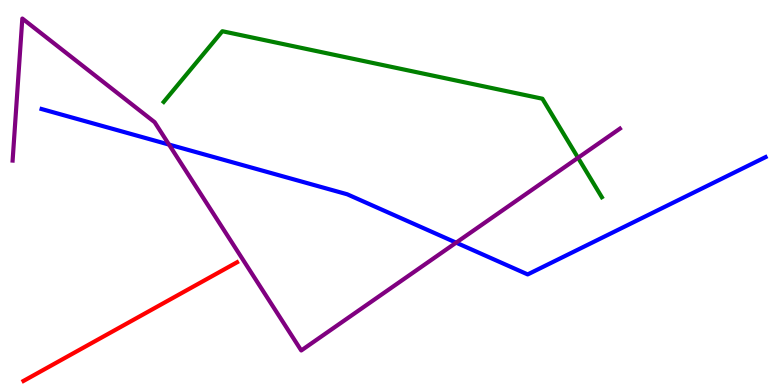[{'lines': ['blue', 'red'], 'intersections': []}, {'lines': ['green', 'red'], 'intersections': []}, {'lines': ['purple', 'red'], 'intersections': []}, {'lines': ['blue', 'green'], 'intersections': []}, {'lines': ['blue', 'purple'], 'intersections': [{'x': 2.18, 'y': 6.24}, {'x': 5.89, 'y': 3.7}]}, {'lines': ['green', 'purple'], 'intersections': [{'x': 7.46, 'y': 5.9}]}]